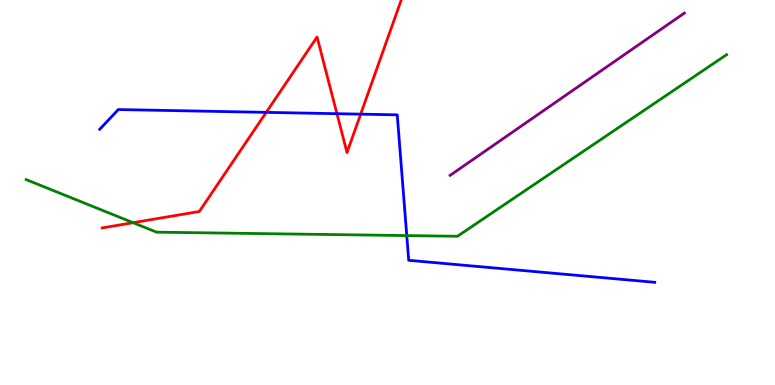[{'lines': ['blue', 'red'], 'intersections': [{'x': 3.44, 'y': 7.08}, {'x': 4.35, 'y': 7.05}, {'x': 4.65, 'y': 7.04}]}, {'lines': ['green', 'red'], 'intersections': [{'x': 1.72, 'y': 4.22}]}, {'lines': ['purple', 'red'], 'intersections': []}, {'lines': ['blue', 'green'], 'intersections': [{'x': 5.25, 'y': 3.88}]}, {'lines': ['blue', 'purple'], 'intersections': []}, {'lines': ['green', 'purple'], 'intersections': []}]